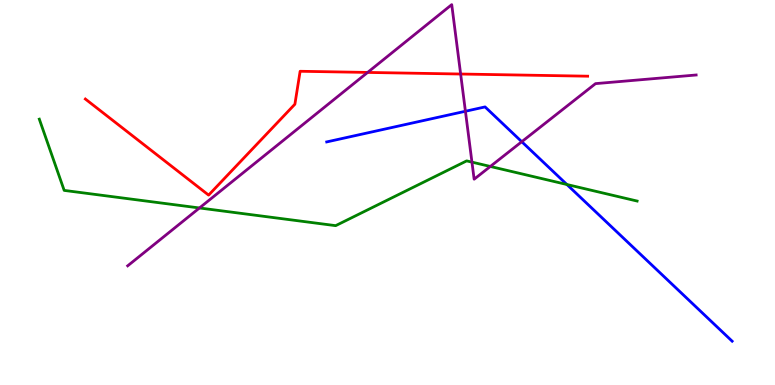[{'lines': ['blue', 'red'], 'intersections': []}, {'lines': ['green', 'red'], 'intersections': []}, {'lines': ['purple', 'red'], 'intersections': [{'x': 4.74, 'y': 8.12}, {'x': 5.94, 'y': 8.08}]}, {'lines': ['blue', 'green'], 'intersections': [{'x': 7.31, 'y': 5.21}]}, {'lines': ['blue', 'purple'], 'intersections': [{'x': 6.01, 'y': 7.11}, {'x': 6.73, 'y': 6.32}]}, {'lines': ['green', 'purple'], 'intersections': [{'x': 2.57, 'y': 4.6}, {'x': 6.09, 'y': 5.79}, {'x': 6.33, 'y': 5.68}]}]